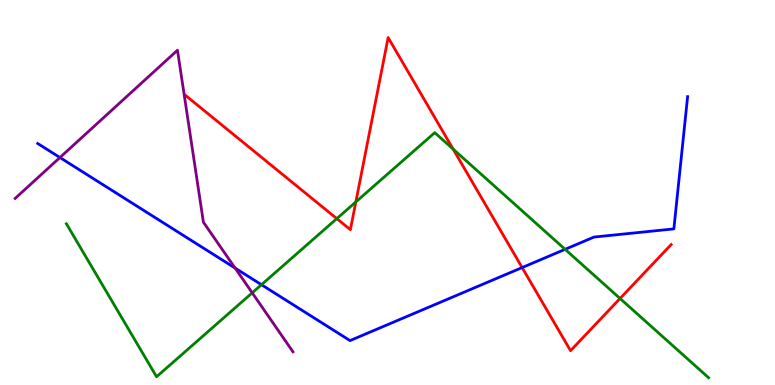[{'lines': ['blue', 'red'], 'intersections': [{'x': 6.74, 'y': 3.05}]}, {'lines': ['green', 'red'], 'intersections': [{'x': 4.35, 'y': 4.32}, {'x': 4.59, 'y': 4.76}, {'x': 5.85, 'y': 6.13}, {'x': 8.0, 'y': 2.25}]}, {'lines': ['purple', 'red'], 'intersections': []}, {'lines': ['blue', 'green'], 'intersections': [{'x': 3.37, 'y': 2.6}, {'x': 7.29, 'y': 3.52}]}, {'lines': ['blue', 'purple'], 'intersections': [{'x': 0.773, 'y': 5.91}, {'x': 3.03, 'y': 3.04}]}, {'lines': ['green', 'purple'], 'intersections': [{'x': 3.25, 'y': 2.39}]}]